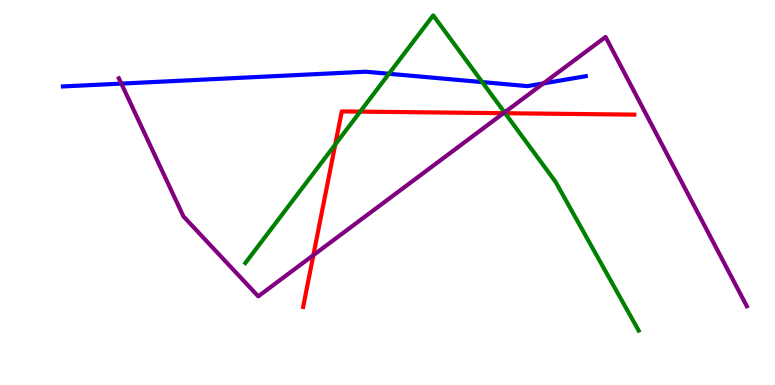[{'lines': ['blue', 'red'], 'intersections': []}, {'lines': ['green', 'red'], 'intersections': [{'x': 4.33, 'y': 6.25}, {'x': 4.65, 'y': 7.1}, {'x': 6.52, 'y': 7.06}]}, {'lines': ['purple', 'red'], 'intersections': [{'x': 4.04, 'y': 3.37}, {'x': 6.5, 'y': 7.06}]}, {'lines': ['blue', 'green'], 'intersections': [{'x': 5.02, 'y': 8.08}, {'x': 6.22, 'y': 7.87}]}, {'lines': ['blue', 'purple'], 'intersections': [{'x': 1.57, 'y': 7.83}, {'x': 7.01, 'y': 7.83}]}, {'lines': ['green', 'purple'], 'intersections': [{'x': 6.51, 'y': 7.08}]}]